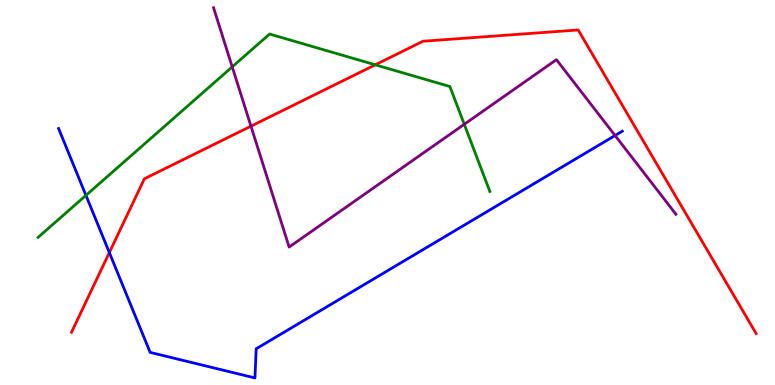[{'lines': ['blue', 'red'], 'intersections': [{'x': 1.41, 'y': 3.44}]}, {'lines': ['green', 'red'], 'intersections': [{'x': 4.84, 'y': 8.32}]}, {'lines': ['purple', 'red'], 'intersections': [{'x': 3.24, 'y': 6.72}]}, {'lines': ['blue', 'green'], 'intersections': [{'x': 1.11, 'y': 4.93}]}, {'lines': ['blue', 'purple'], 'intersections': [{'x': 7.94, 'y': 6.48}]}, {'lines': ['green', 'purple'], 'intersections': [{'x': 3.0, 'y': 8.26}, {'x': 5.99, 'y': 6.77}]}]